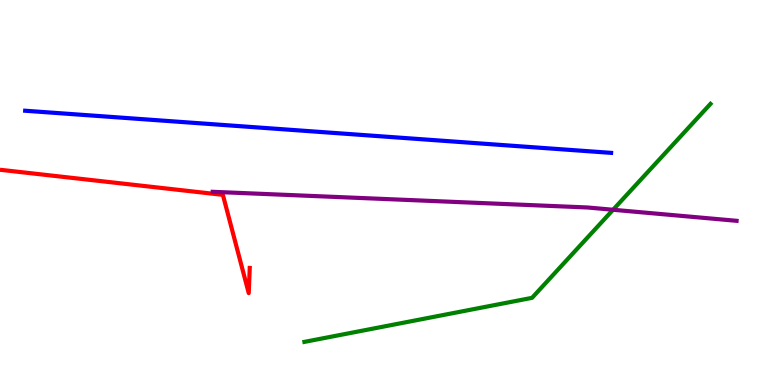[{'lines': ['blue', 'red'], 'intersections': []}, {'lines': ['green', 'red'], 'intersections': []}, {'lines': ['purple', 'red'], 'intersections': []}, {'lines': ['blue', 'green'], 'intersections': []}, {'lines': ['blue', 'purple'], 'intersections': []}, {'lines': ['green', 'purple'], 'intersections': [{'x': 7.91, 'y': 4.55}]}]